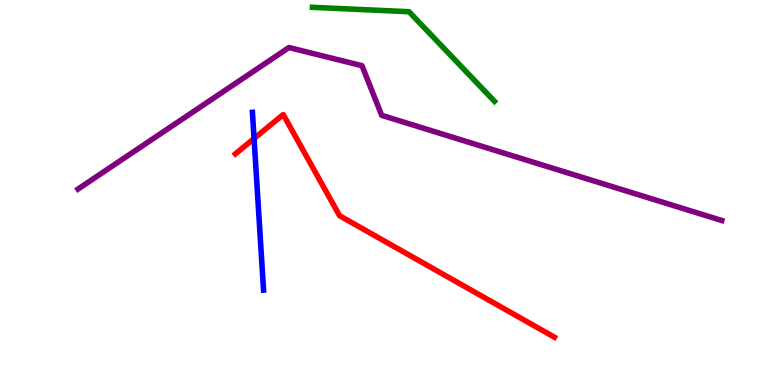[{'lines': ['blue', 'red'], 'intersections': [{'x': 3.28, 'y': 6.4}]}, {'lines': ['green', 'red'], 'intersections': []}, {'lines': ['purple', 'red'], 'intersections': []}, {'lines': ['blue', 'green'], 'intersections': []}, {'lines': ['blue', 'purple'], 'intersections': []}, {'lines': ['green', 'purple'], 'intersections': []}]